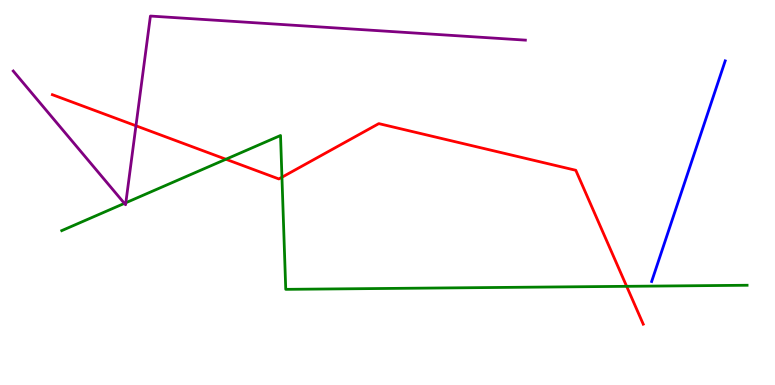[{'lines': ['blue', 'red'], 'intersections': []}, {'lines': ['green', 'red'], 'intersections': [{'x': 2.91, 'y': 5.86}, {'x': 3.64, 'y': 5.4}, {'x': 8.09, 'y': 2.56}]}, {'lines': ['purple', 'red'], 'intersections': [{'x': 1.75, 'y': 6.73}]}, {'lines': ['blue', 'green'], 'intersections': []}, {'lines': ['blue', 'purple'], 'intersections': []}, {'lines': ['green', 'purple'], 'intersections': [{'x': 1.61, 'y': 4.72}, {'x': 1.62, 'y': 4.73}]}]